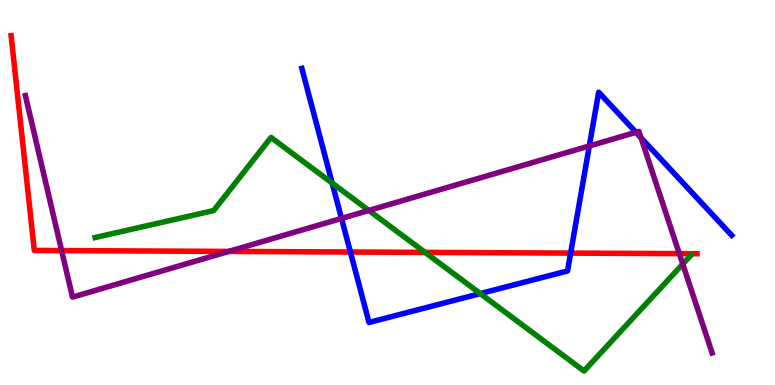[{'lines': ['blue', 'red'], 'intersections': [{'x': 4.52, 'y': 3.45}, {'x': 7.36, 'y': 3.43}]}, {'lines': ['green', 'red'], 'intersections': [{'x': 5.48, 'y': 3.44}]}, {'lines': ['purple', 'red'], 'intersections': [{'x': 0.795, 'y': 3.49}, {'x': 2.95, 'y': 3.47}, {'x': 8.77, 'y': 3.41}]}, {'lines': ['blue', 'green'], 'intersections': [{'x': 4.29, 'y': 5.24}, {'x': 6.2, 'y': 2.37}]}, {'lines': ['blue', 'purple'], 'intersections': [{'x': 4.41, 'y': 4.33}, {'x': 7.6, 'y': 6.21}, {'x': 8.21, 'y': 6.56}, {'x': 8.27, 'y': 6.42}]}, {'lines': ['green', 'purple'], 'intersections': [{'x': 4.76, 'y': 4.53}, {'x': 8.81, 'y': 3.14}]}]